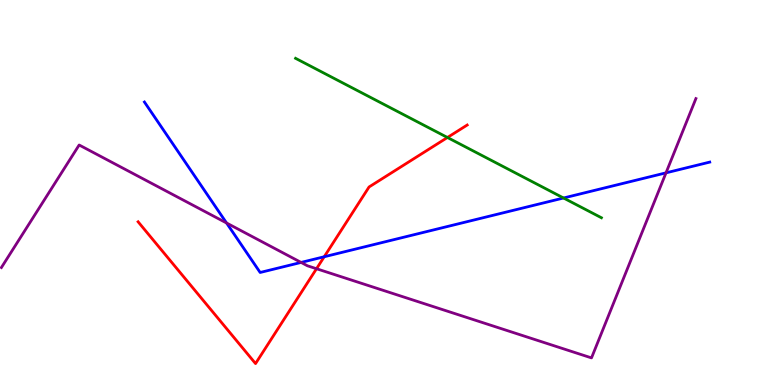[{'lines': ['blue', 'red'], 'intersections': [{'x': 4.18, 'y': 3.33}]}, {'lines': ['green', 'red'], 'intersections': [{'x': 5.77, 'y': 6.43}]}, {'lines': ['purple', 'red'], 'intersections': [{'x': 4.08, 'y': 3.02}]}, {'lines': ['blue', 'green'], 'intersections': [{'x': 7.27, 'y': 4.86}]}, {'lines': ['blue', 'purple'], 'intersections': [{'x': 2.92, 'y': 4.21}, {'x': 3.89, 'y': 3.18}, {'x': 8.59, 'y': 5.51}]}, {'lines': ['green', 'purple'], 'intersections': []}]